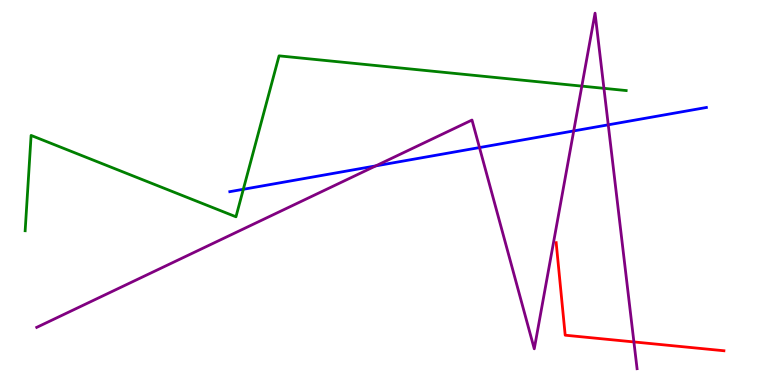[{'lines': ['blue', 'red'], 'intersections': []}, {'lines': ['green', 'red'], 'intersections': []}, {'lines': ['purple', 'red'], 'intersections': [{'x': 8.18, 'y': 1.12}]}, {'lines': ['blue', 'green'], 'intersections': [{'x': 3.14, 'y': 5.08}]}, {'lines': ['blue', 'purple'], 'intersections': [{'x': 4.85, 'y': 5.69}, {'x': 6.19, 'y': 6.17}, {'x': 7.4, 'y': 6.6}, {'x': 7.85, 'y': 6.76}]}, {'lines': ['green', 'purple'], 'intersections': [{'x': 7.51, 'y': 7.76}, {'x': 7.79, 'y': 7.71}]}]